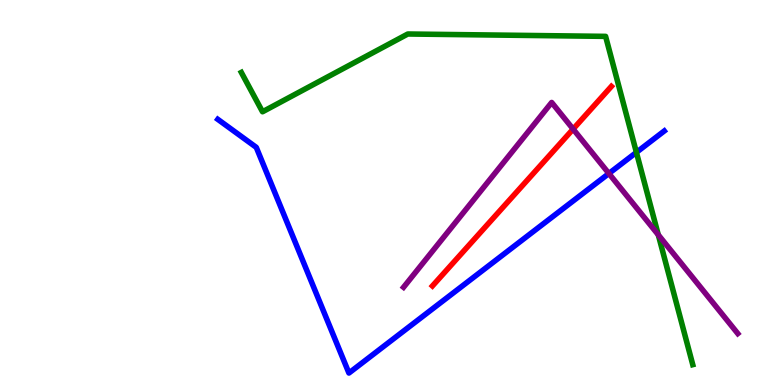[{'lines': ['blue', 'red'], 'intersections': []}, {'lines': ['green', 'red'], 'intersections': []}, {'lines': ['purple', 'red'], 'intersections': [{'x': 7.4, 'y': 6.65}]}, {'lines': ['blue', 'green'], 'intersections': [{'x': 8.21, 'y': 6.04}]}, {'lines': ['blue', 'purple'], 'intersections': [{'x': 7.86, 'y': 5.49}]}, {'lines': ['green', 'purple'], 'intersections': [{'x': 8.49, 'y': 3.9}]}]